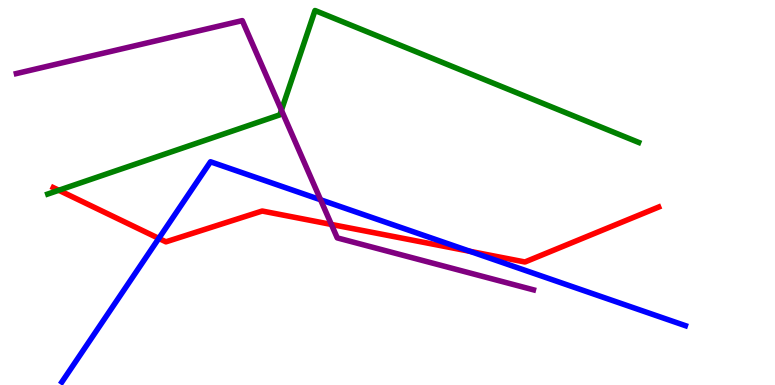[{'lines': ['blue', 'red'], 'intersections': [{'x': 2.05, 'y': 3.81}, {'x': 6.06, 'y': 3.47}]}, {'lines': ['green', 'red'], 'intersections': [{'x': 0.759, 'y': 5.06}]}, {'lines': ['purple', 'red'], 'intersections': [{'x': 4.28, 'y': 4.17}]}, {'lines': ['blue', 'green'], 'intersections': []}, {'lines': ['blue', 'purple'], 'intersections': [{'x': 4.14, 'y': 4.81}]}, {'lines': ['green', 'purple'], 'intersections': [{'x': 3.63, 'y': 7.14}]}]